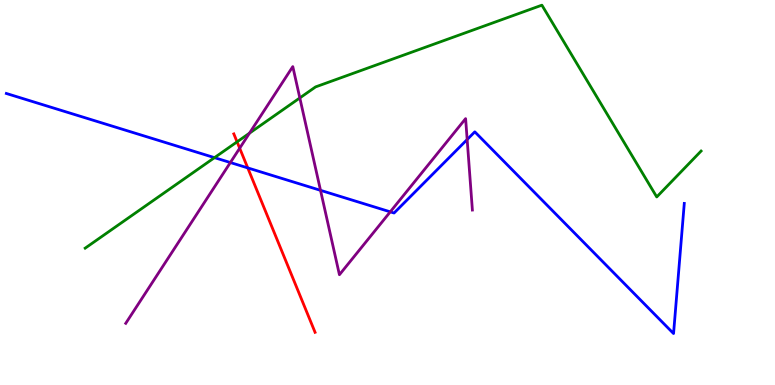[{'lines': ['blue', 'red'], 'intersections': [{'x': 3.2, 'y': 5.64}]}, {'lines': ['green', 'red'], 'intersections': [{'x': 3.06, 'y': 6.32}]}, {'lines': ['purple', 'red'], 'intersections': [{'x': 3.09, 'y': 6.15}]}, {'lines': ['blue', 'green'], 'intersections': [{'x': 2.77, 'y': 5.91}]}, {'lines': ['blue', 'purple'], 'intersections': [{'x': 2.97, 'y': 5.78}, {'x': 4.14, 'y': 5.06}, {'x': 5.04, 'y': 4.5}, {'x': 6.03, 'y': 6.38}]}, {'lines': ['green', 'purple'], 'intersections': [{'x': 3.22, 'y': 6.54}, {'x': 3.87, 'y': 7.46}]}]